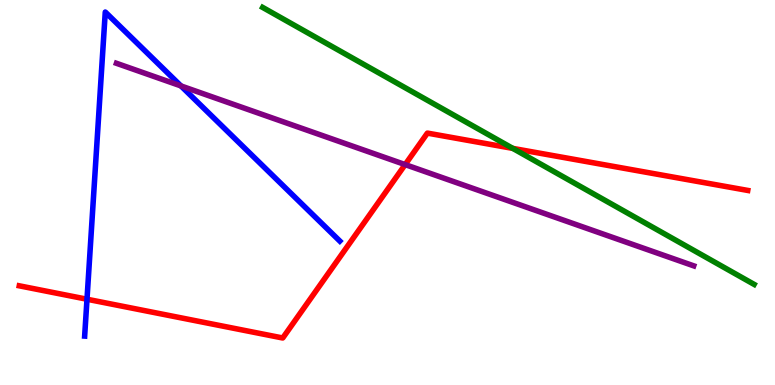[{'lines': ['blue', 'red'], 'intersections': [{'x': 1.12, 'y': 2.23}]}, {'lines': ['green', 'red'], 'intersections': [{'x': 6.62, 'y': 6.15}]}, {'lines': ['purple', 'red'], 'intersections': [{'x': 5.23, 'y': 5.72}]}, {'lines': ['blue', 'green'], 'intersections': []}, {'lines': ['blue', 'purple'], 'intersections': [{'x': 2.33, 'y': 7.77}]}, {'lines': ['green', 'purple'], 'intersections': []}]